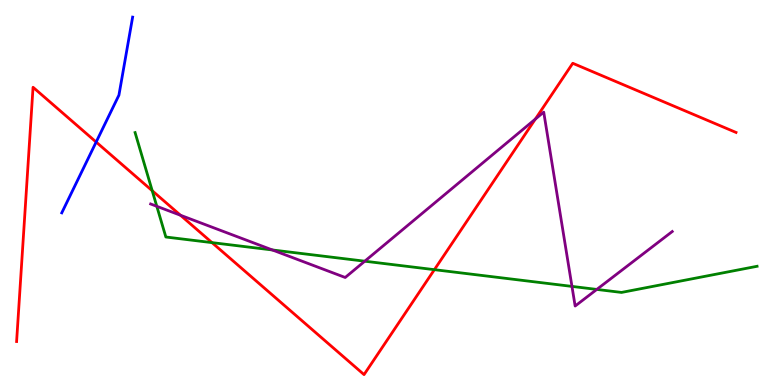[{'lines': ['blue', 'red'], 'intersections': [{'x': 1.24, 'y': 6.31}]}, {'lines': ['green', 'red'], 'intersections': [{'x': 1.96, 'y': 5.05}, {'x': 2.74, 'y': 3.7}, {'x': 5.6, 'y': 3.0}]}, {'lines': ['purple', 'red'], 'intersections': [{'x': 2.33, 'y': 4.41}, {'x': 6.91, 'y': 6.91}]}, {'lines': ['blue', 'green'], 'intersections': []}, {'lines': ['blue', 'purple'], 'intersections': []}, {'lines': ['green', 'purple'], 'intersections': [{'x': 2.02, 'y': 4.64}, {'x': 3.51, 'y': 3.51}, {'x': 4.71, 'y': 3.22}, {'x': 7.38, 'y': 2.56}, {'x': 7.7, 'y': 2.48}]}]